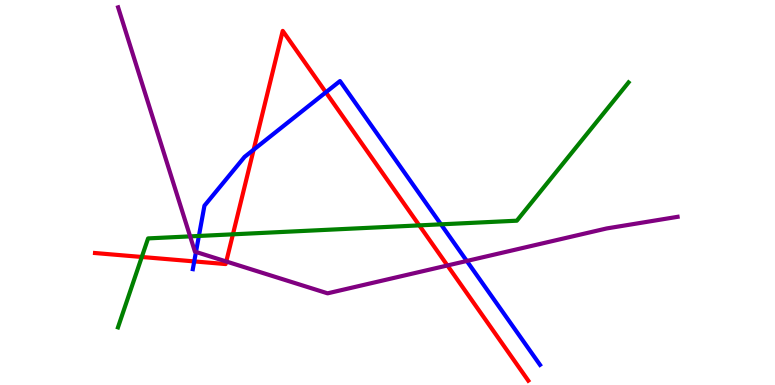[{'lines': ['blue', 'red'], 'intersections': [{'x': 2.51, 'y': 3.21}, {'x': 3.27, 'y': 6.11}, {'x': 4.2, 'y': 7.6}]}, {'lines': ['green', 'red'], 'intersections': [{'x': 1.83, 'y': 3.33}, {'x': 3.01, 'y': 3.91}, {'x': 5.41, 'y': 4.15}]}, {'lines': ['purple', 'red'], 'intersections': [{'x': 2.92, 'y': 3.21}, {'x': 5.77, 'y': 3.1}]}, {'lines': ['blue', 'green'], 'intersections': [{'x': 2.57, 'y': 3.87}, {'x': 5.69, 'y': 4.17}]}, {'lines': ['blue', 'purple'], 'intersections': [{'x': 2.53, 'y': 3.46}, {'x': 6.02, 'y': 3.22}]}, {'lines': ['green', 'purple'], 'intersections': [{'x': 2.45, 'y': 3.86}]}]